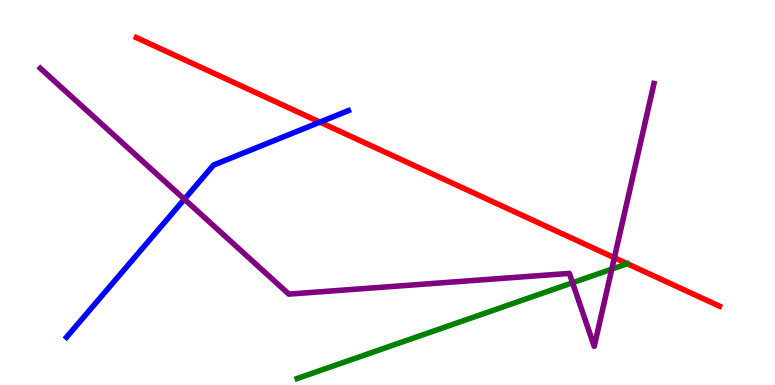[{'lines': ['blue', 'red'], 'intersections': [{'x': 4.13, 'y': 6.83}]}, {'lines': ['green', 'red'], 'intersections': []}, {'lines': ['purple', 'red'], 'intersections': [{'x': 7.93, 'y': 3.31}]}, {'lines': ['blue', 'green'], 'intersections': []}, {'lines': ['blue', 'purple'], 'intersections': [{'x': 2.38, 'y': 4.83}]}, {'lines': ['green', 'purple'], 'intersections': [{'x': 7.39, 'y': 2.66}, {'x': 7.89, 'y': 3.01}]}]